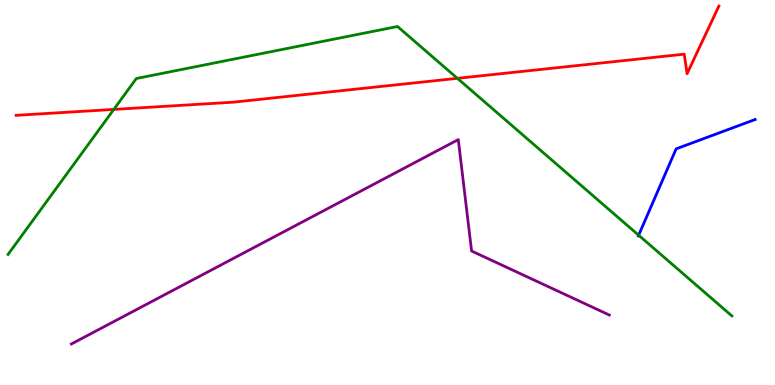[{'lines': ['blue', 'red'], 'intersections': []}, {'lines': ['green', 'red'], 'intersections': [{'x': 1.47, 'y': 7.16}, {'x': 5.9, 'y': 7.97}]}, {'lines': ['purple', 'red'], 'intersections': []}, {'lines': ['blue', 'green'], 'intersections': [{'x': 8.24, 'y': 3.89}]}, {'lines': ['blue', 'purple'], 'intersections': []}, {'lines': ['green', 'purple'], 'intersections': []}]